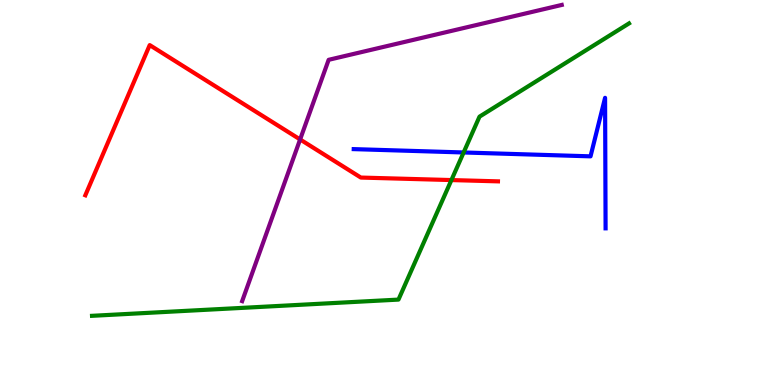[{'lines': ['blue', 'red'], 'intersections': []}, {'lines': ['green', 'red'], 'intersections': [{'x': 5.82, 'y': 5.32}]}, {'lines': ['purple', 'red'], 'intersections': [{'x': 3.87, 'y': 6.38}]}, {'lines': ['blue', 'green'], 'intersections': [{'x': 5.98, 'y': 6.04}]}, {'lines': ['blue', 'purple'], 'intersections': []}, {'lines': ['green', 'purple'], 'intersections': []}]